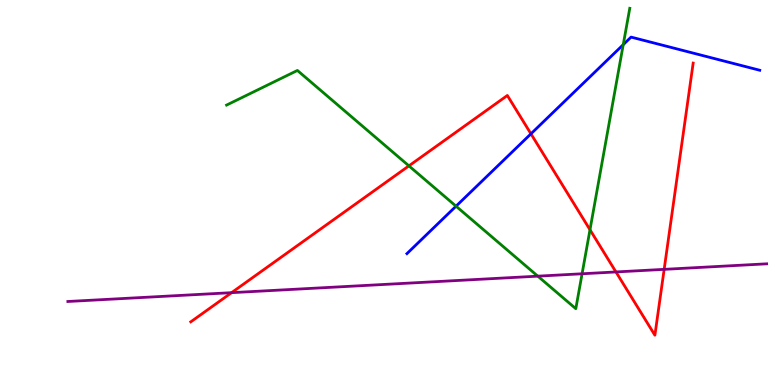[{'lines': ['blue', 'red'], 'intersections': [{'x': 6.85, 'y': 6.52}]}, {'lines': ['green', 'red'], 'intersections': [{'x': 5.28, 'y': 5.69}, {'x': 7.61, 'y': 4.03}]}, {'lines': ['purple', 'red'], 'intersections': [{'x': 2.99, 'y': 2.4}, {'x': 7.95, 'y': 2.94}, {'x': 8.57, 'y': 3.0}]}, {'lines': ['blue', 'green'], 'intersections': [{'x': 5.88, 'y': 4.64}, {'x': 8.04, 'y': 8.84}]}, {'lines': ['blue', 'purple'], 'intersections': []}, {'lines': ['green', 'purple'], 'intersections': [{'x': 6.94, 'y': 2.83}, {'x': 7.51, 'y': 2.89}]}]